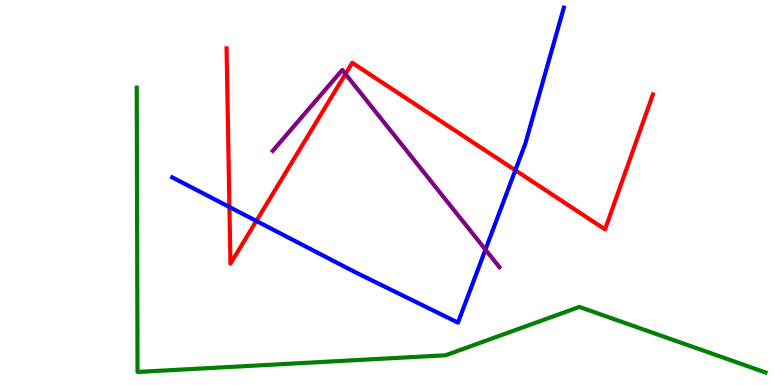[{'lines': ['blue', 'red'], 'intersections': [{'x': 2.96, 'y': 4.62}, {'x': 3.31, 'y': 4.26}, {'x': 6.65, 'y': 5.58}]}, {'lines': ['green', 'red'], 'intersections': []}, {'lines': ['purple', 'red'], 'intersections': [{'x': 4.46, 'y': 8.08}]}, {'lines': ['blue', 'green'], 'intersections': []}, {'lines': ['blue', 'purple'], 'intersections': [{'x': 6.26, 'y': 3.52}]}, {'lines': ['green', 'purple'], 'intersections': []}]